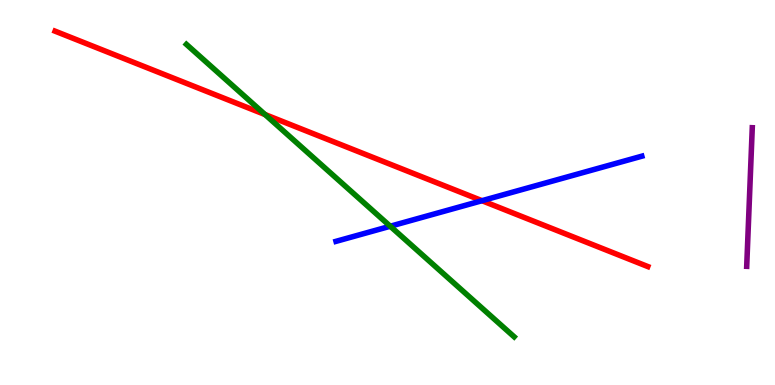[{'lines': ['blue', 'red'], 'intersections': [{'x': 6.22, 'y': 4.79}]}, {'lines': ['green', 'red'], 'intersections': [{'x': 3.42, 'y': 7.02}]}, {'lines': ['purple', 'red'], 'intersections': []}, {'lines': ['blue', 'green'], 'intersections': [{'x': 5.04, 'y': 4.12}]}, {'lines': ['blue', 'purple'], 'intersections': []}, {'lines': ['green', 'purple'], 'intersections': []}]